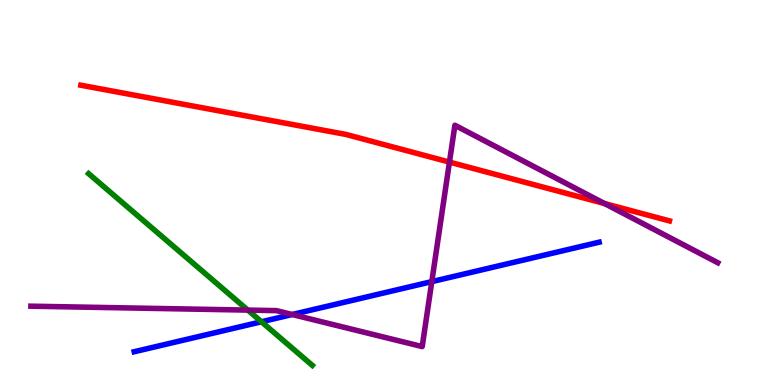[{'lines': ['blue', 'red'], 'intersections': []}, {'lines': ['green', 'red'], 'intersections': []}, {'lines': ['purple', 'red'], 'intersections': [{'x': 5.8, 'y': 5.79}, {'x': 7.8, 'y': 4.71}]}, {'lines': ['blue', 'green'], 'intersections': [{'x': 3.37, 'y': 1.64}]}, {'lines': ['blue', 'purple'], 'intersections': [{'x': 3.77, 'y': 1.83}, {'x': 5.57, 'y': 2.68}]}, {'lines': ['green', 'purple'], 'intersections': [{'x': 3.2, 'y': 1.95}]}]